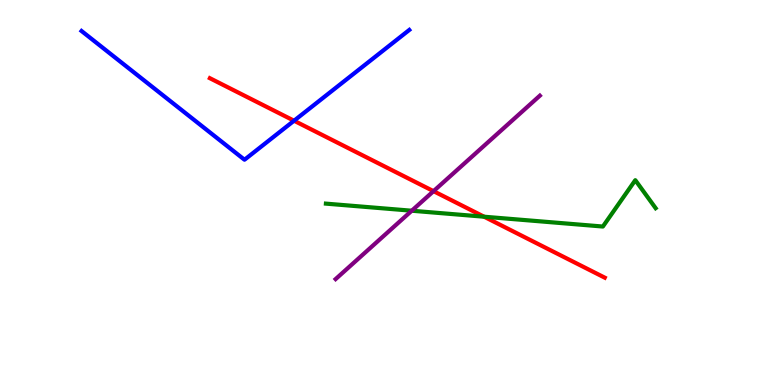[{'lines': ['blue', 'red'], 'intersections': [{'x': 3.79, 'y': 6.86}]}, {'lines': ['green', 'red'], 'intersections': [{'x': 6.25, 'y': 4.37}]}, {'lines': ['purple', 'red'], 'intersections': [{'x': 5.59, 'y': 5.03}]}, {'lines': ['blue', 'green'], 'intersections': []}, {'lines': ['blue', 'purple'], 'intersections': []}, {'lines': ['green', 'purple'], 'intersections': [{'x': 5.31, 'y': 4.53}]}]